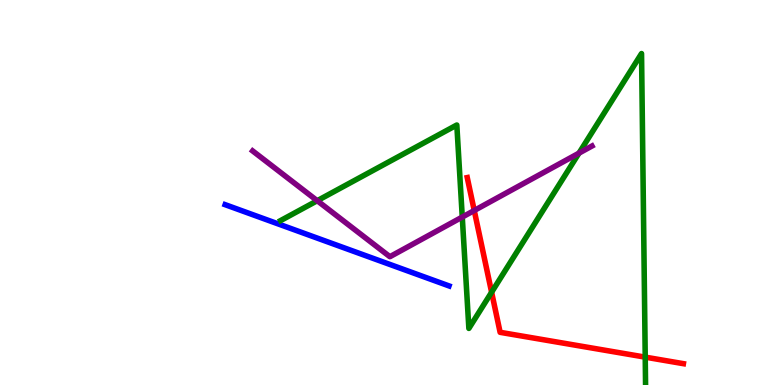[{'lines': ['blue', 'red'], 'intersections': []}, {'lines': ['green', 'red'], 'intersections': [{'x': 6.34, 'y': 2.41}, {'x': 8.33, 'y': 0.724}]}, {'lines': ['purple', 'red'], 'intersections': [{'x': 6.12, 'y': 4.53}]}, {'lines': ['blue', 'green'], 'intersections': []}, {'lines': ['blue', 'purple'], 'intersections': []}, {'lines': ['green', 'purple'], 'intersections': [{'x': 4.09, 'y': 4.79}, {'x': 5.96, 'y': 4.36}, {'x': 7.47, 'y': 6.02}]}]